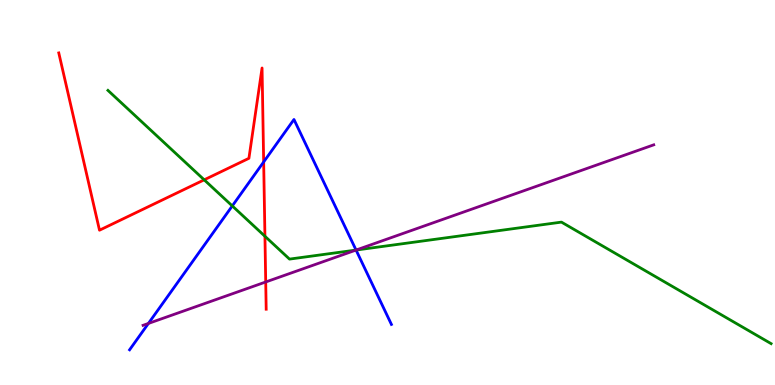[{'lines': ['blue', 'red'], 'intersections': [{'x': 3.4, 'y': 5.79}]}, {'lines': ['green', 'red'], 'intersections': [{'x': 2.63, 'y': 5.33}, {'x': 3.42, 'y': 3.86}]}, {'lines': ['purple', 'red'], 'intersections': [{'x': 3.43, 'y': 2.68}]}, {'lines': ['blue', 'green'], 'intersections': [{'x': 3.0, 'y': 4.65}, {'x': 4.59, 'y': 3.51}]}, {'lines': ['blue', 'purple'], 'intersections': [{'x': 1.91, 'y': 1.6}, {'x': 4.59, 'y': 3.51}]}, {'lines': ['green', 'purple'], 'intersections': [{'x': 4.59, 'y': 3.51}]}]